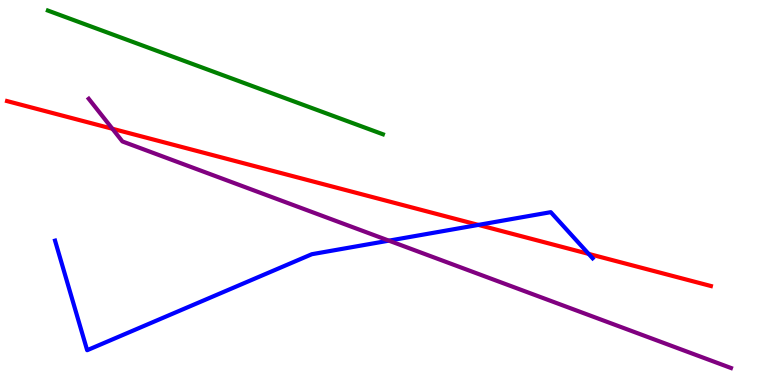[{'lines': ['blue', 'red'], 'intersections': [{'x': 6.17, 'y': 4.16}, {'x': 7.6, 'y': 3.41}]}, {'lines': ['green', 'red'], 'intersections': []}, {'lines': ['purple', 'red'], 'intersections': [{'x': 1.45, 'y': 6.66}]}, {'lines': ['blue', 'green'], 'intersections': []}, {'lines': ['blue', 'purple'], 'intersections': [{'x': 5.02, 'y': 3.75}]}, {'lines': ['green', 'purple'], 'intersections': []}]